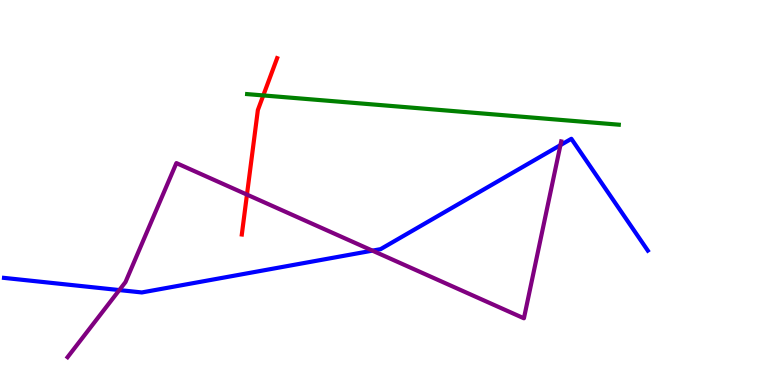[{'lines': ['blue', 'red'], 'intersections': []}, {'lines': ['green', 'red'], 'intersections': [{'x': 3.4, 'y': 7.52}]}, {'lines': ['purple', 'red'], 'intersections': [{'x': 3.19, 'y': 4.95}]}, {'lines': ['blue', 'green'], 'intersections': []}, {'lines': ['blue', 'purple'], 'intersections': [{'x': 1.54, 'y': 2.47}, {'x': 4.81, 'y': 3.49}, {'x': 7.23, 'y': 6.23}]}, {'lines': ['green', 'purple'], 'intersections': []}]